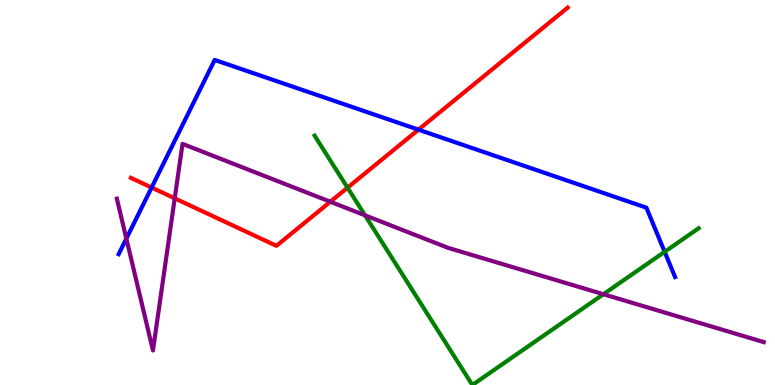[{'lines': ['blue', 'red'], 'intersections': [{'x': 1.96, 'y': 5.13}, {'x': 5.4, 'y': 6.63}]}, {'lines': ['green', 'red'], 'intersections': [{'x': 4.48, 'y': 5.13}]}, {'lines': ['purple', 'red'], 'intersections': [{'x': 2.25, 'y': 4.85}, {'x': 4.26, 'y': 4.76}]}, {'lines': ['blue', 'green'], 'intersections': [{'x': 8.58, 'y': 3.46}]}, {'lines': ['blue', 'purple'], 'intersections': [{'x': 1.63, 'y': 3.8}]}, {'lines': ['green', 'purple'], 'intersections': [{'x': 4.71, 'y': 4.41}, {'x': 7.79, 'y': 2.36}]}]